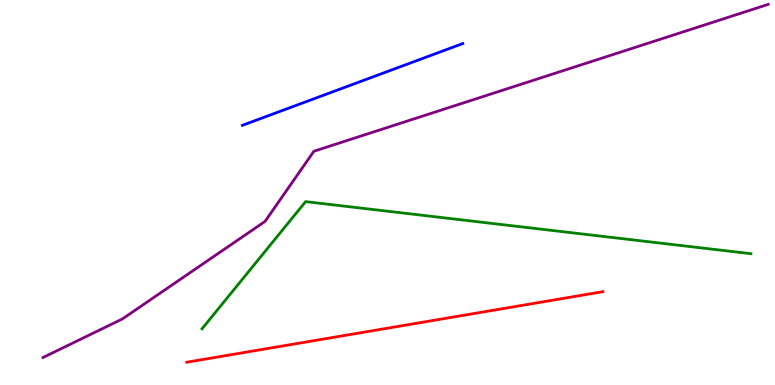[{'lines': ['blue', 'red'], 'intersections': []}, {'lines': ['green', 'red'], 'intersections': []}, {'lines': ['purple', 'red'], 'intersections': []}, {'lines': ['blue', 'green'], 'intersections': []}, {'lines': ['blue', 'purple'], 'intersections': []}, {'lines': ['green', 'purple'], 'intersections': []}]